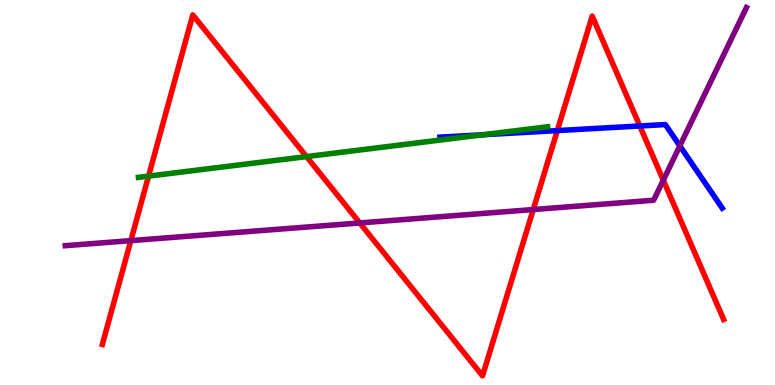[{'lines': ['blue', 'red'], 'intersections': [{'x': 7.19, 'y': 6.61}, {'x': 8.26, 'y': 6.73}]}, {'lines': ['green', 'red'], 'intersections': [{'x': 1.92, 'y': 5.43}, {'x': 3.95, 'y': 5.93}]}, {'lines': ['purple', 'red'], 'intersections': [{'x': 1.69, 'y': 3.75}, {'x': 4.64, 'y': 4.21}, {'x': 6.88, 'y': 4.56}, {'x': 8.56, 'y': 5.32}]}, {'lines': ['blue', 'green'], 'intersections': [{'x': 6.23, 'y': 6.5}]}, {'lines': ['blue', 'purple'], 'intersections': [{'x': 8.77, 'y': 6.21}]}, {'lines': ['green', 'purple'], 'intersections': []}]